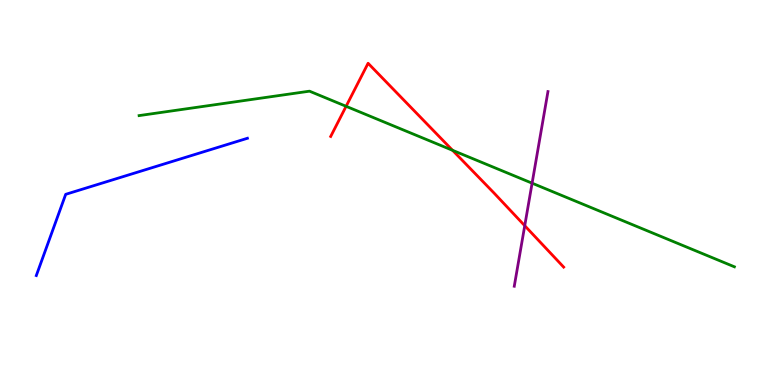[{'lines': ['blue', 'red'], 'intersections': []}, {'lines': ['green', 'red'], 'intersections': [{'x': 4.47, 'y': 7.24}, {'x': 5.84, 'y': 6.1}]}, {'lines': ['purple', 'red'], 'intersections': [{'x': 6.77, 'y': 4.14}]}, {'lines': ['blue', 'green'], 'intersections': []}, {'lines': ['blue', 'purple'], 'intersections': []}, {'lines': ['green', 'purple'], 'intersections': [{'x': 6.87, 'y': 5.24}]}]